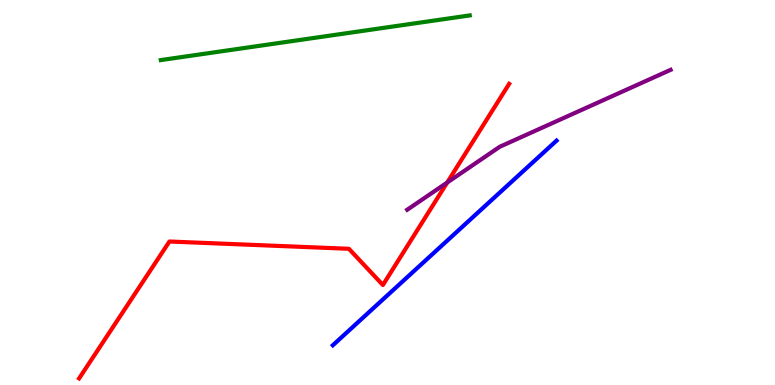[{'lines': ['blue', 'red'], 'intersections': []}, {'lines': ['green', 'red'], 'intersections': []}, {'lines': ['purple', 'red'], 'intersections': [{'x': 5.77, 'y': 5.26}]}, {'lines': ['blue', 'green'], 'intersections': []}, {'lines': ['blue', 'purple'], 'intersections': []}, {'lines': ['green', 'purple'], 'intersections': []}]